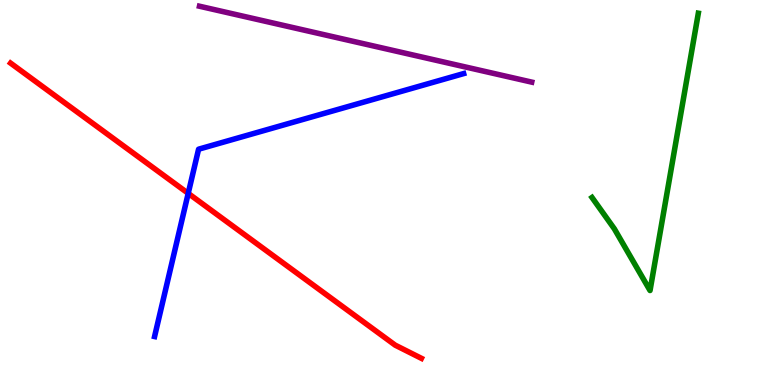[{'lines': ['blue', 'red'], 'intersections': [{'x': 2.43, 'y': 4.98}]}, {'lines': ['green', 'red'], 'intersections': []}, {'lines': ['purple', 'red'], 'intersections': []}, {'lines': ['blue', 'green'], 'intersections': []}, {'lines': ['blue', 'purple'], 'intersections': []}, {'lines': ['green', 'purple'], 'intersections': []}]